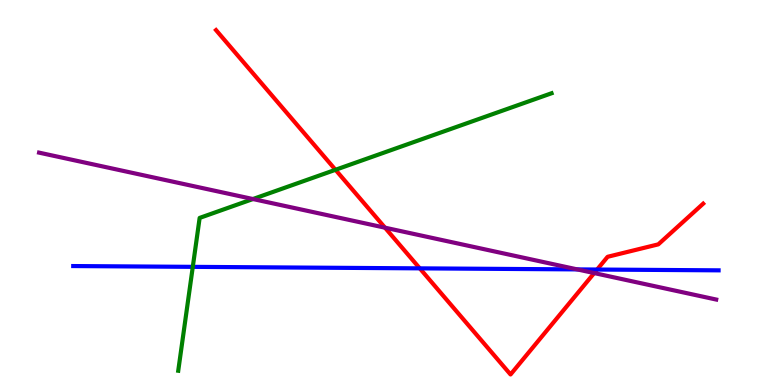[{'lines': ['blue', 'red'], 'intersections': [{'x': 5.42, 'y': 3.03}, {'x': 7.7, 'y': 3.0}]}, {'lines': ['green', 'red'], 'intersections': [{'x': 4.33, 'y': 5.59}]}, {'lines': ['purple', 'red'], 'intersections': [{'x': 4.97, 'y': 4.09}, {'x': 7.67, 'y': 2.91}]}, {'lines': ['blue', 'green'], 'intersections': [{'x': 2.49, 'y': 3.07}]}, {'lines': ['blue', 'purple'], 'intersections': [{'x': 7.45, 'y': 3.0}]}, {'lines': ['green', 'purple'], 'intersections': [{'x': 3.26, 'y': 4.83}]}]